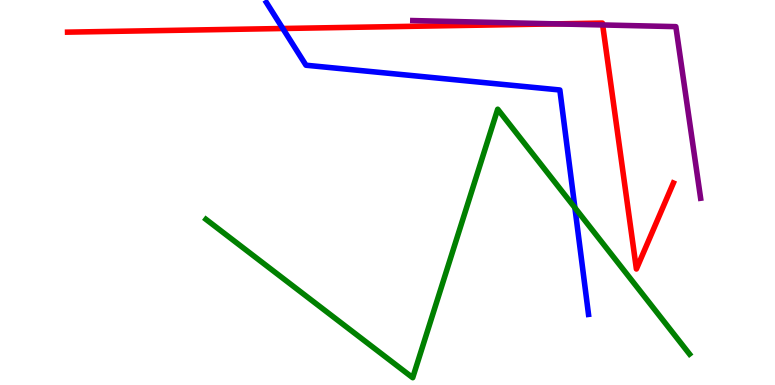[{'lines': ['blue', 'red'], 'intersections': [{'x': 3.65, 'y': 9.26}]}, {'lines': ['green', 'red'], 'intersections': []}, {'lines': ['purple', 'red'], 'intersections': [{'x': 7.17, 'y': 9.38}, {'x': 7.78, 'y': 9.35}]}, {'lines': ['blue', 'green'], 'intersections': [{'x': 7.42, 'y': 4.6}]}, {'lines': ['blue', 'purple'], 'intersections': []}, {'lines': ['green', 'purple'], 'intersections': []}]